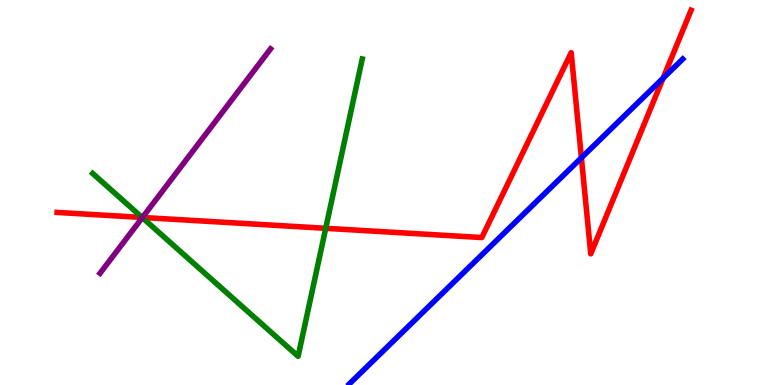[{'lines': ['blue', 'red'], 'intersections': [{'x': 7.5, 'y': 5.9}, {'x': 8.56, 'y': 7.97}]}, {'lines': ['green', 'red'], 'intersections': [{'x': 1.83, 'y': 4.35}, {'x': 4.2, 'y': 4.07}]}, {'lines': ['purple', 'red'], 'intersections': [{'x': 1.84, 'y': 4.35}]}, {'lines': ['blue', 'green'], 'intersections': []}, {'lines': ['blue', 'purple'], 'intersections': []}, {'lines': ['green', 'purple'], 'intersections': [{'x': 1.84, 'y': 4.35}]}]